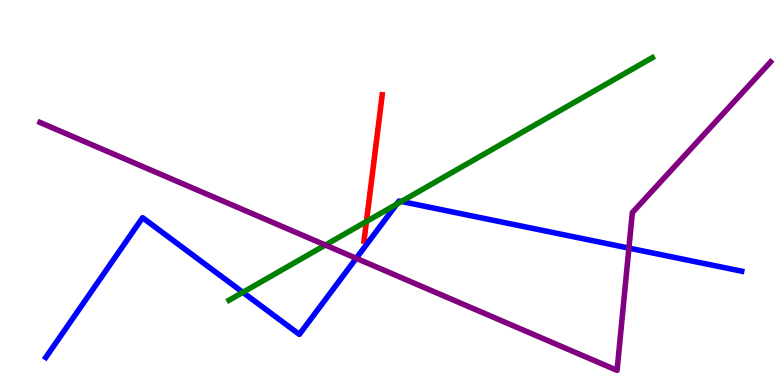[{'lines': ['blue', 'red'], 'intersections': []}, {'lines': ['green', 'red'], 'intersections': [{'x': 4.73, 'y': 4.25}]}, {'lines': ['purple', 'red'], 'intersections': []}, {'lines': ['blue', 'green'], 'intersections': [{'x': 3.13, 'y': 2.41}, {'x': 5.12, 'y': 4.7}, {'x': 5.18, 'y': 4.77}]}, {'lines': ['blue', 'purple'], 'intersections': [{'x': 4.6, 'y': 3.29}, {'x': 8.11, 'y': 3.56}]}, {'lines': ['green', 'purple'], 'intersections': [{'x': 4.2, 'y': 3.64}]}]